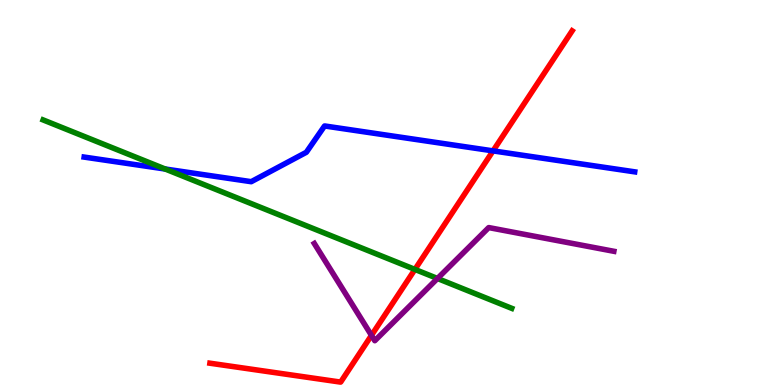[{'lines': ['blue', 'red'], 'intersections': [{'x': 6.36, 'y': 6.08}]}, {'lines': ['green', 'red'], 'intersections': [{'x': 5.35, 'y': 3.0}]}, {'lines': ['purple', 'red'], 'intersections': [{'x': 4.79, 'y': 1.29}]}, {'lines': ['blue', 'green'], 'intersections': [{'x': 2.13, 'y': 5.61}]}, {'lines': ['blue', 'purple'], 'intersections': []}, {'lines': ['green', 'purple'], 'intersections': [{'x': 5.64, 'y': 2.77}]}]